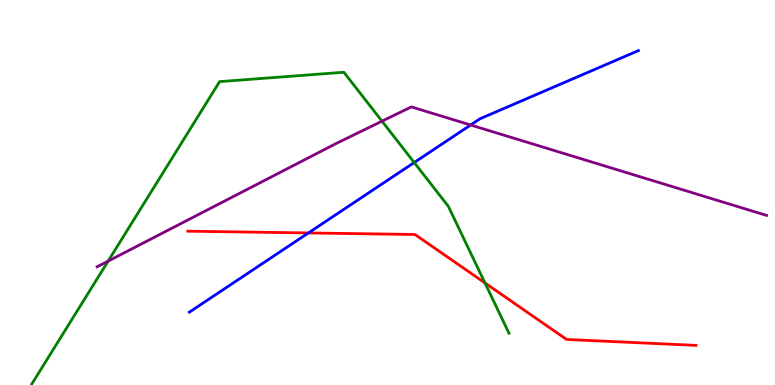[{'lines': ['blue', 'red'], 'intersections': [{'x': 3.98, 'y': 3.95}]}, {'lines': ['green', 'red'], 'intersections': [{'x': 6.26, 'y': 2.65}]}, {'lines': ['purple', 'red'], 'intersections': []}, {'lines': ['blue', 'green'], 'intersections': [{'x': 5.34, 'y': 5.78}]}, {'lines': ['blue', 'purple'], 'intersections': [{'x': 6.07, 'y': 6.75}]}, {'lines': ['green', 'purple'], 'intersections': [{'x': 1.4, 'y': 3.22}, {'x': 4.93, 'y': 6.85}]}]